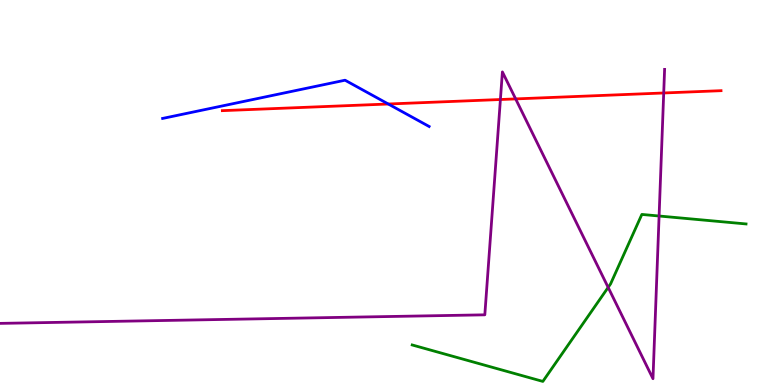[{'lines': ['blue', 'red'], 'intersections': [{'x': 5.01, 'y': 7.3}]}, {'lines': ['green', 'red'], 'intersections': []}, {'lines': ['purple', 'red'], 'intersections': [{'x': 6.46, 'y': 7.42}, {'x': 6.65, 'y': 7.43}, {'x': 8.56, 'y': 7.58}]}, {'lines': ['blue', 'green'], 'intersections': []}, {'lines': ['blue', 'purple'], 'intersections': []}, {'lines': ['green', 'purple'], 'intersections': [{'x': 7.85, 'y': 2.54}, {'x': 8.5, 'y': 4.39}]}]